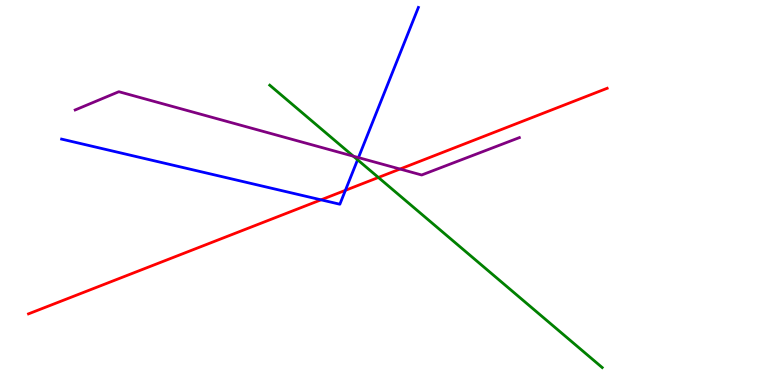[{'lines': ['blue', 'red'], 'intersections': [{'x': 4.14, 'y': 4.81}, {'x': 4.46, 'y': 5.06}]}, {'lines': ['green', 'red'], 'intersections': [{'x': 4.88, 'y': 5.39}]}, {'lines': ['purple', 'red'], 'intersections': [{'x': 5.16, 'y': 5.61}]}, {'lines': ['blue', 'green'], 'intersections': [{'x': 4.61, 'y': 5.85}]}, {'lines': ['blue', 'purple'], 'intersections': [{'x': 4.63, 'y': 5.91}]}, {'lines': ['green', 'purple'], 'intersections': [{'x': 4.56, 'y': 5.94}]}]